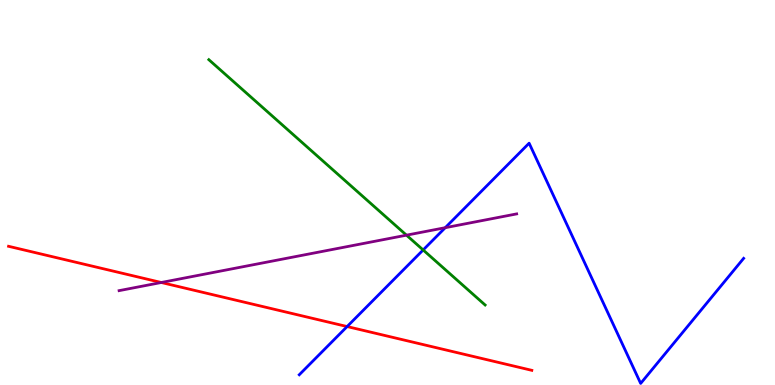[{'lines': ['blue', 'red'], 'intersections': [{'x': 4.48, 'y': 1.52}]}, {'lines': ['green', 'red'], 'intersections': []}, {'lines': ['purple', 'red'], 'intersections': [{'x': 2.08, 'y': 2.66}]}, {'lines': ['blue', 'green'], 'intersections': [{'x': 5.46, 'y': 3.51}]}, {'lines': ['blue', 'purple'], 'intersections': [{'x': 5.75, 'y': 4.09}]}, {'lines': ['green', 'purple'], 'intersections': [{'x': 5.24, 'y': 3.89}]}]